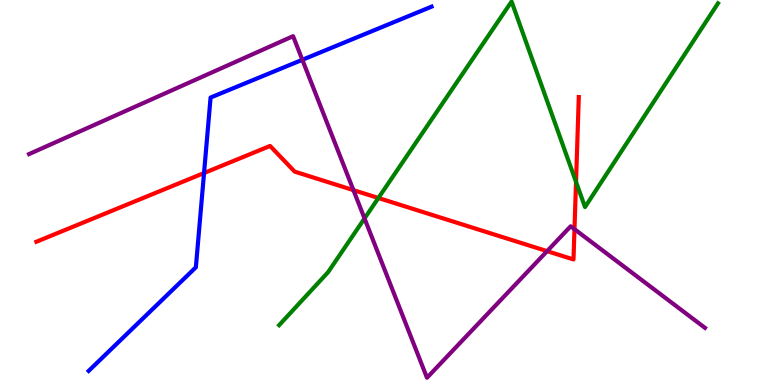[{'lines': ['blue', 'red'], 'intersections': [{'x': 2.63, 'y': 5.51}]}, {'lines': ['green', 'red'], 'intersections': [{'x': 4.88, 'y': 4.86}, {'x': 7.43, 'y': 5.28}]}, {'lines': ['purple', 'red'], 'intersections': [{'x': 4.56, 'y': 5.06}, {'x': 7.06, 'y': 3.48}, {'x': 7.41, 'y': 4.05}]}, {'lines': ['blue', 'green'], 'intersections': []}, {'lines': ['blue', 'purple'], 'intersections': [{'x': 3.9, 'y': 8.45}]}, {'lines': ['green', 'purple'], 'intersections': [{'x': 4.7, 'y': 4.33}]}]